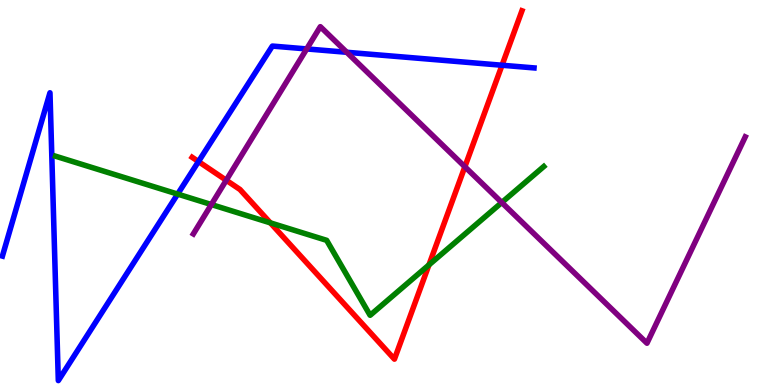[{'lines': ['blue', 'red'], 'intersections': [{'x': 2.56, 'y': 5.8}, {'x': 6.48, 'y': 8.31}]}, {'lines': ['green', 'red'], 'intersections': [{'x': 3.49, 'y': 4.21}, {'x': 5.53, 'y': 3.12}]}, {'lines': ['purple', 'red'], 'intersections': [{'x': 2.92, 'y': 5.32}, {'x': 6.0, 'y': 5.67}]}, {'lines': ['blue', 'green'], 'intersections': [{'x': 2.29, 'y': 4.96}]}, {'lines': ['blue', 'purple'], 'intersections': [{'x': 3.96, 'y': 8.73}, {'x': 4.47, 'y': 8.64}]}, {'lines': ['green', 'purple'], 'intersections': [{'x': 2.73, 'y': 4.69}, {'x': 6.47, 'y': 4.74}]}]